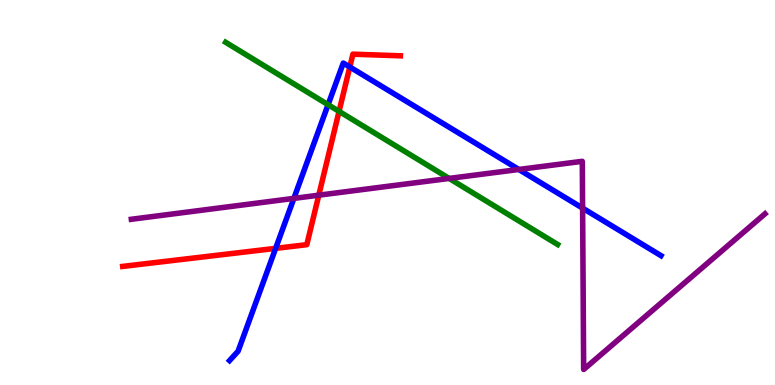[{'lines': ['blue', 'red'], 'intersections': [{'x': 3.56, 'y': 3.55}, {'x': 4.51, 'y': 8.26}]}, {'lines': ['green', 'red'], 'intersections': [{'x': 4.37, 'y': 7.11}]}, {'lines': ['purple', 'red'], 'intersections': [{'x': 4.11, 'y': 4.93}]}, {'lines': ['blue', 'green'], 'intersections': [{'x': 4.23, 'y': 7.28}]}, {'lines': ['blue', 'purple'], 'intersections': [{'x': 3.79, 'y': 4.85}, {'x': 6.69, 'y': 5.6}, {'x': 7.52, 'y': 4.59}]}, {'lines': ['green', 'purple'], 'intersections': [{'x': 5.8, 'y': 5.37}]}]